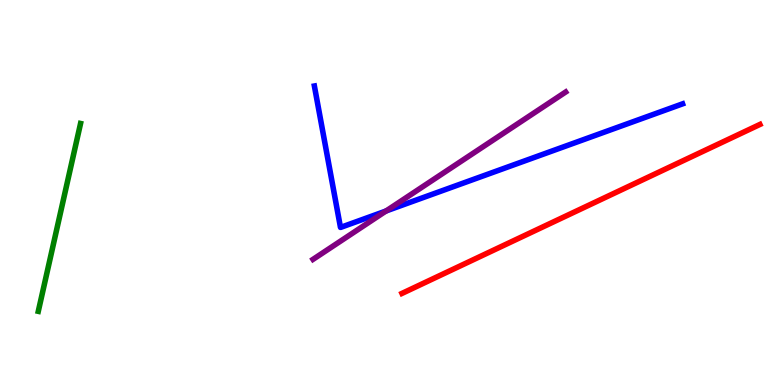[{'lines': ['blue', 'red'], 'intersections': []}, {'lines': ['green', 'red'], 'intersections': []}, {'lines': ['purple', 'red'], 'intersections': []}, {'lines': ['blue', 'green'], 'intersections': []}, {'lines': ['blue', 'purple'], 'intersections': [{'x': 4.98, 'y': 4.52}]}, {'lines': ['green', 'purple'], 'intersections': []}]